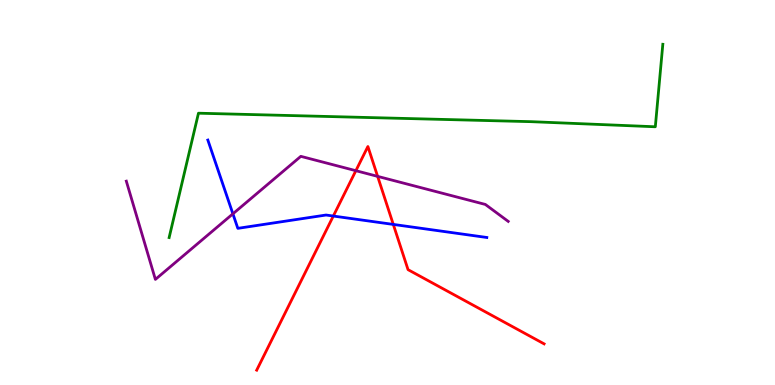[{'lines': ['blue', 'red'], 'intersections': [{'x': 4.3, 'y': 4.39}, {'x': 5.07, 'y': 4.17}]}, {'lines': ['green', 'red'], 'intersections': []}, {'lines': ['purple', 'red'], 'intersections': [{'x': 4.59, 'y': 5.57}, {'x': 4.87, 'y': 5.42}]}, {'lines': ['blue', 'green'], 'intersections': []}, {'lines': ['blue', 'purple'], 'intersections': [{'x': 3.01, 'y': 4.45}]}, {'lines': ['green', 'purple'], 'intersections': []}]